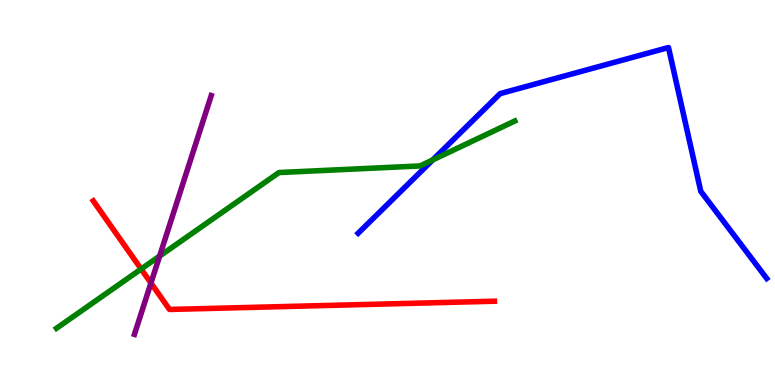[{'lines': ['blue', 'red'], 'intersections': []}, {'lines': ['green', 'red'], 'intersections': [{'x': 1.82, 'y': 3.01}]}, {'lines': ['purple', 'red'], 'intersections': [{'x': 1.95, 'y': 2.65}]}, {'lines': ['blue', 'green'], 'intersections': [{'x': 5.58, 'y': 5.85}]}, {'lines': ['blue', 'purple'], 'intersections': []}, {'lines': ['green', 'purple'], 'intersections': [{'x': 2.06, 'y': 3.35}]}]